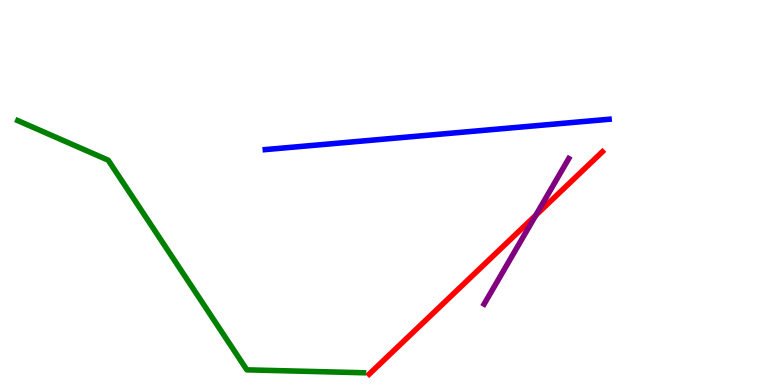[{'lines': ['blue', 'red'], 'intersections': []}, {'lines': ['green', 'red'], 'intersections': []}, {'lines': ['purple', 'red'], 'intersections': [{'x': 6.91, 'y': 4.41}]}, {'lines': ['blue', 'green'], 'intersections': []}, {'lines': ['blue', 'purple'], 'intersections': []}, {'lines': ['green', 'purple'], 'intersections': []}]